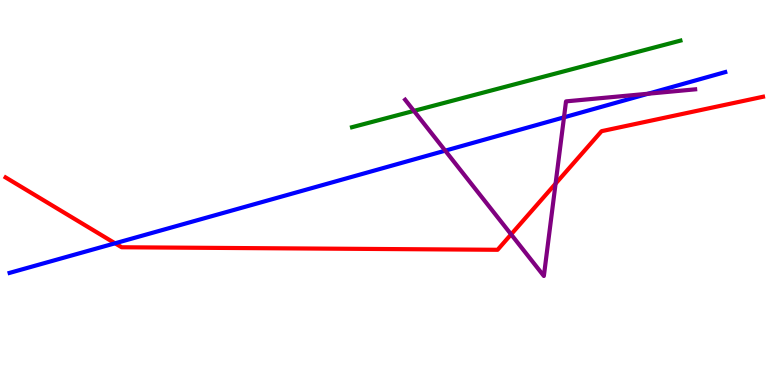[{'lines': ['blue', 'red'], 'intersections': [{'x': 1.48, 'y': 3.68}]}, {'lines': ['green', 'red'], 'intersections': []}, {'lines': ['purple', 'red'], 'intersections': [{'x': 6.59, 'y': 3.91}, {'x': 7.17, 'y': 5.23}]}, {'lines': ['blue', 'green'], 'intersections': []}, {'lines': ['blue', 'purple'], 'intersections': [{'x': 5.74, 'y': 6.09}, {'x': 7.28, 'y': 6.95}, {'x': 8.36, 'y': 7.57}]}, {'lines': ['green', 'purple'], 'intersections': [{'x': 5.34, 'y': 7.12}]}]